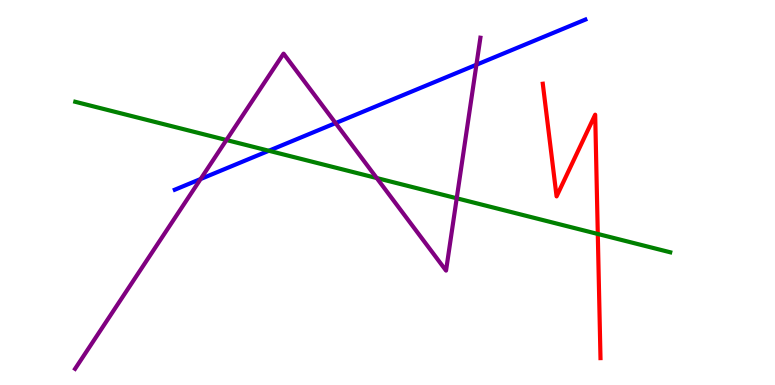[{'lines': ['blue', 'red'], 'intersections': []}, {'lines': ['green', 'red'], 'intersections': [{'x': 7.71, 'y': 3.92}]}, {'lines': ['purple', 'red'], 'intersections': []}, {'lines': ['blue', 'green'], 'intersections': [{'x': 3.47, 'y': 6.08}]}, {'lines': ['blue', 'purple'], 'intersections': [{'x': 2.59, 'y': 5.35}, {'x': 4.33, 'y': 6.8}, {'x': 6.15, 'y': 8.32}]}, {'lines': ['green', 'purple'], 'intersections': [{'x': 2.92, 'y': 6.36}, {'x': 4.86, 'y': 5.38}, {'x': 5.89, 'y': 4.85}]}]